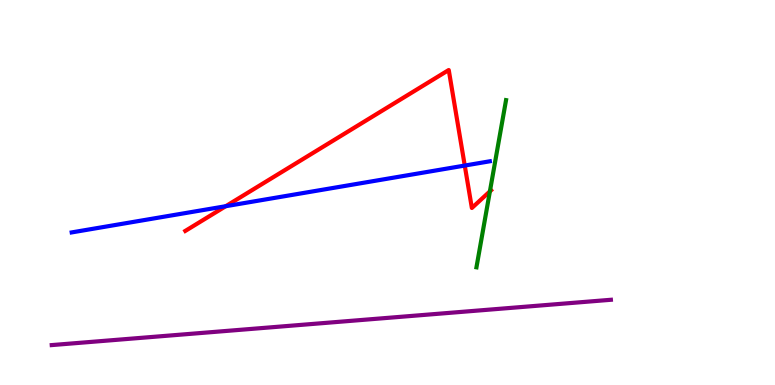[{'lines': ['blue', 'red'], 'intersections': [{'x': 2.91, 'y': 4.64}, {'x': 6.0, 'y': 5.7}]}, {'lines': ['green', 'red'], 'intersections': [{'x': 6.32, 'y': 5.03}]}, {'lines': ['purple', 'red'], 'intersections': []}, {'lines': ['blue', 'green'], 'intersections': []}, {'lines': ['blue', 'purple'], 'intersections': []}, {'lines': ['green', 'purple'], 'intersections': []}]